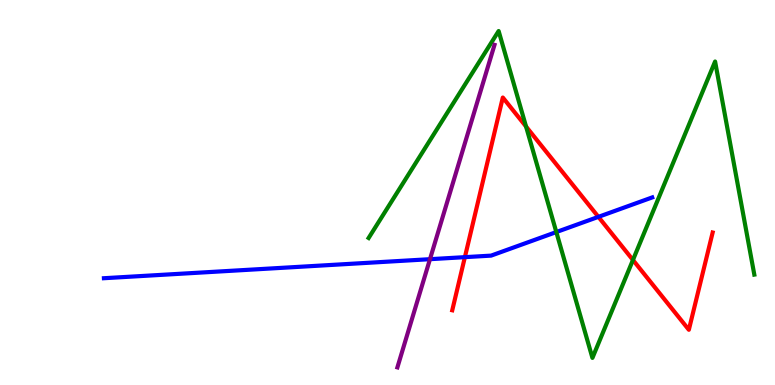[{'lines': ['blue', 'red'], 'intersections': [{'x': 6.0, 'y': 3.32}, {'x': 7.72, 'y': 4.37}]}, {'lines': ['green', 'red'], 'intersections': [{'x': 6.79, 'y': 6.71}, {'x': 8.17, 'y': 3.25}]}, {'lines': ['purple', 'red'], 'intersections': []}, {'lines': ['blue', 'green'], 'intersections': [{'x': 7.18, 'y': 3.97}]}, {'lines': ['blue', 'purple'], 'intersections': [{'x': 5.55, 'y': 3.27}]}, {'lines': ['green', 'purple'], 'intersections': []}]